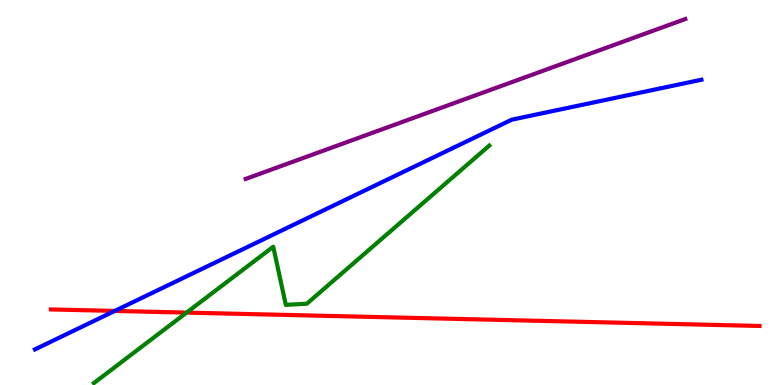[{'lines': ['blue', 'red'], 'intersections': [{'x': 1.48, 'y': 1.92}]}, {'lines': ['green', 'red'], 'intersections': [{'x': 2.41, 'y': 1.88}]}, {'lines': ['purple', 'red'], 'intersections': []}, {'lines': ['blue', 'green'], 'intersections': []}, {'lines': ['blue', 'purple'], 'intersections': []}, {'lines': ['green', 'purple'], 'intersections': []}]